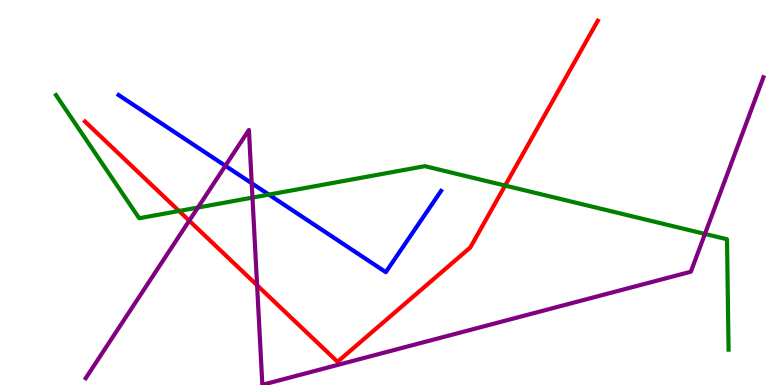[{'lines': ['blue', 'red'], 'intersections': []}, {'lines': ['green', 'red'], 'intersections': [{'x': 2.31, 'y': 4.52}, {'x': 6.52, 'y': 5.18}]}, {'lines': ['purple', 'red'], 'intersections': [{'x': 2.44, 'y': 4.27}, {'x': 3.32, 'y': 2.59}]}, {'lines': ['blue', 'green'], 'intersections': [{'x': 3.47, 'y': 4.95}]}, {'lines': ['blue', 'purple'], 'intersections': [{'x': 2.91, 'y': 5.69}, {'x': 3.25, 'y': 5.24}]}, {'lines': ['green', 'purple'], 'intersections': [{'x': 2.55, 'y': 4.61}, {'x': 3.26, 'y': 4.87}, {'x': 9.1, 'y': 3.92}]}]